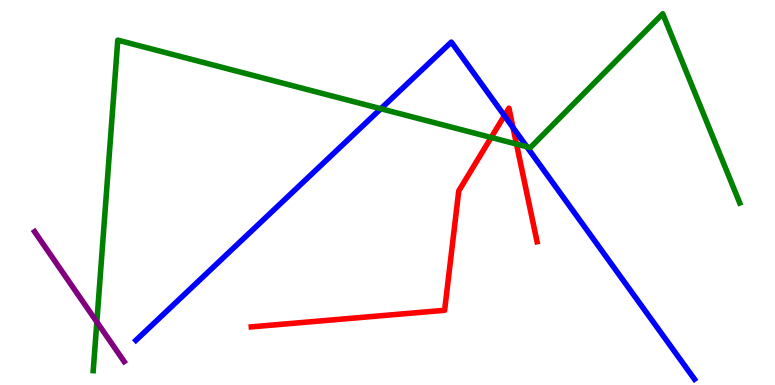[{'lines': ['blue', 'red'], 'intersections': [{'x': 6.51, 'y': 7.0}, {'x': 6.62, 'y': 6.69}]}, {'lines': ['green', 'red'], 'intersections': [{'x': 6.34, 'y': 6.43}, {'x': 6.66, 'y': 6.26}]}, {'lines': ['purple', 'red'], 'intersections': []}, {'lines': ['blue', 'green'], 'intersections': [{'x': 4.91, 'y': 7.18}, {'x': 6.8, 'y': 6.19}]}, {'lines': ['blue', 'purple'], 'intersections': []}, {'lines': ['green', 'purple'], 'intersections': [{'x': 1.25, 'y': 1.64}]}]